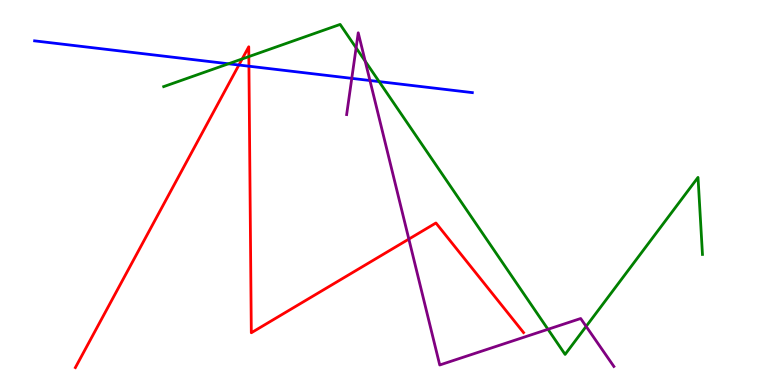[{'lines': ['blue', 'red'], 'intersections': [{'x': 3.08, 'y': 8.31}, {'x': 3.21, 'y': 8.28}]}, {'lines': ['green', 'red'], 'intersections': [{'x': 3.12, 'y': 8.47}, {'x': 3.21, 'y': 8.53}]}, {'lines': ['purple', 'red'], 'intersections': [{'x': 5.28, 'y': 3.79}]}, {'lines': ['blue', 'green'], 'intersections': [{'x': 2.95, 'y': 8.34}, {'x': 4.89, 'y': 7.88}]}, {'lines': ['blue', 'purple'], 'intersections': [{'x': 4.54, 'y': 7.96}, {'x': 4.77, 'y': 7.91}]}, {'lines': ['green', 'purple'], 'intersections': [{'x': 4.59, 'y': 8.76}, {'x': 4.71, 'y': 8.41}, {'x': 7.07, 'y': 1.45}, {'x': 7.56, 'y': 1.52}]}]